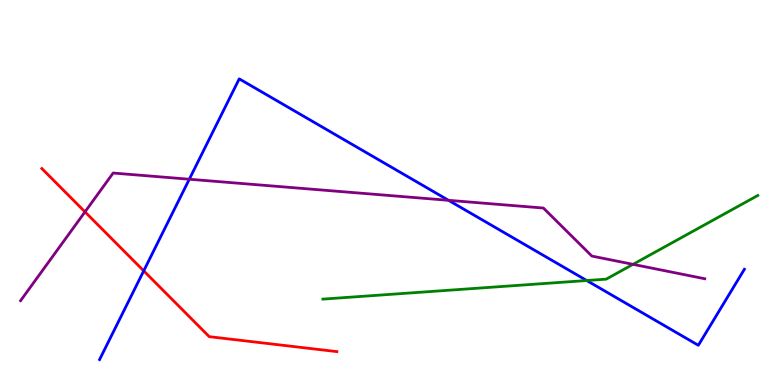[{'lines': ['blue', 'red'], 'intersections': [{'x': 1.85, 'y': 2.96}]}, {'lines': ['green', 'red'], 'intersections': []}, {'lines': ['purple', 'red'], 'intersections': [{'x': 1.1, 'y': 4.5}]}, {'lines': ['blue', 'green'], 'intersections': [{'x': 7.57, 'y': 2.71}]}, {'lines': ['blue', 'purple'], 'intersections': [{'x': 2.44, 'y': 5.34}, {'x': 5.79, 'y': 4.8}]}, {'lines': ['green', 'purple'], 'intersections': [{'x': 8.17, 'y': 3.13}]}]